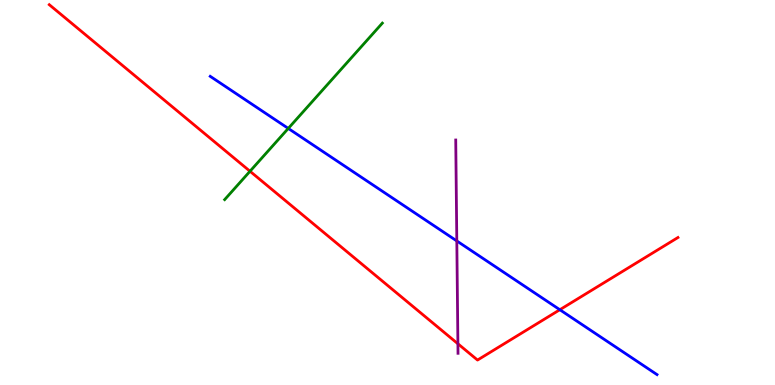[{'lines': ['blue', 'red'], 'intersections': [{'x': 7.22, 'y': 1.96}]}, {'lines': ['green', 'red'], 'intersections': [{'x': 3.23, 'y': 5.55}]}, {'lines': ['purple', 'red'], 'intersections': [{'x': 5.91, 'y': 1.07}]}, {'lines': ['blue', 'green'], 'intersections': [{'x': 3.72, 'y': 6.66}]}, {'lines': ['blue', 'purple'], 'intersections': [{'x': 5.89, 'y': 3.74}]}, {'lines': ['green', 'purple'], 'intersections': []}]